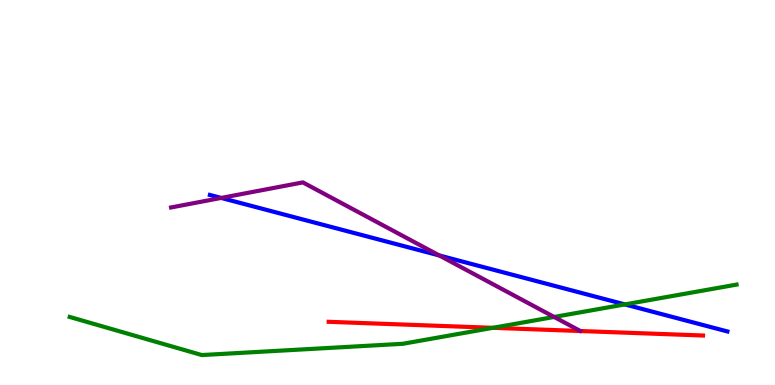[{'lines': ['blue', 'red'], 'intersections': []}, {'lines': ['green', 'red'], 'intersections': [{'x': 6.36, 'y': 1.49}]}, {'lines': ['purple', 'red'], 'intersections': []}, {'lines': ['blue', 'green'], 'intersections': [{'x': 8.06, 'y': 2.09}]}, {'lines': ['blue', 'purple'], 'intersections': [{'x': 2.85, 'y': 4.86}, {'x': 5.67, 'y': 3.36}]}, {'lines': ['green', 'purple'], 'intersections': [{'x': 7.15, 'y': 1.77}]}]